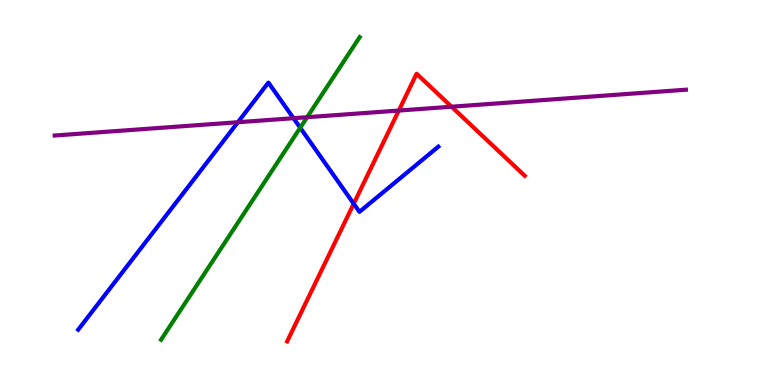[{'lines': ['blue', 'red'], 'intersections': [{'x': 4.56, 'y': 4.71}]}, {'lines': ['green', 'red'], 'intersections': []}, {'lines': ['purple', 'red'], 'intersections': [{'x': 5.15, 'y': 7.13}, {'x': 5.83, 'y': 7.23}]}, {'lines': ['blue', 'green'], 'intersections': [{'x': 3.87, 'y': 6.68}]}, {'lines': ['blue', 'purple'], 'intersections': [{'x': 3.07, 'y': 6.83}, {'x': 3.79, 'y': 6.93}]}, {'lines': ['green', 'purple'], 'intersections': [{'x': 3.96, 'y': 6.96}]}]